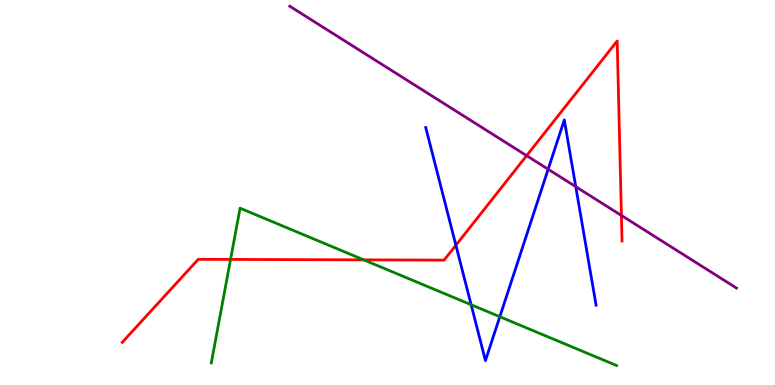[{'lines': ['blue', 'red'], 'intersections': [{'x': 5.88, 'y': 3.63}]}, {'lines': ['green', 'red'], 'intersections': [{'x': 2.97, 'y': 3.26}, {'x': 4.69, 'y': 3.25}]}, {'lines': ['purple', 'red'], 'intersections': [{'x': 6.8, 'y': 5.96}, {'x': 8.02, 'y': 4.4}]}, {'lines': ['blue', 'green'], 'intersections': [{'x': 6.08, 'y': 2.08}, {'x': 6.45, 'y': 1.77}]}, {'lines': ['blue', 'purple'], 'intersections': [{'x': 7.07, 'y': 5.6}, {'x': 7.43, 'y': 5.15}]}, {'lines': ['green', 'purple'], 'intersections': []}]